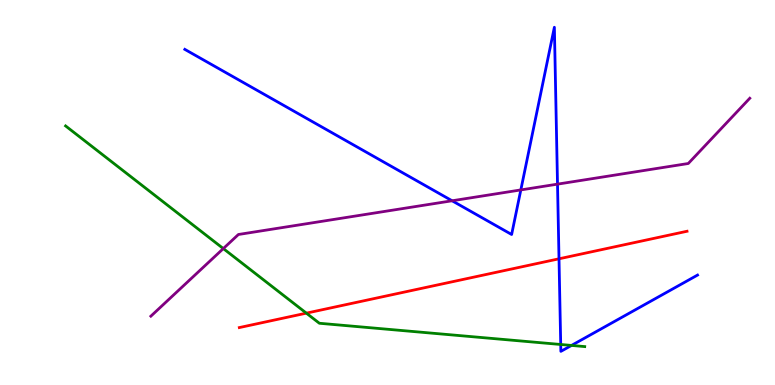[{'lines': ['blue', 'red'], 'intersections': [{'x': 7.21, 'y': 3.28}]}, {'lines': ['green', 'red'], 'intersections': [{'x': 3.95, 'y': 1.87}]}, {'lines': ['purple', 'red'], 'intersections': []}, {'lines': ['blue', 'green'], 'intersections': [{'x': 7.24, 'y': 1.05}, {'x': 7.37, 'y': 1.03}]}, {'lines': ['blue', 'purple'], 'intersections': [{'x': 5.83, 'y': 4.79}, {'x': 6.72, 'y': 5.07}, {'x': 7.19, 'y': 5.22}]}, {'lines': ['green', 'purple'], 'intersections': [{'x': 2.88, 'y': 3.54}]}]